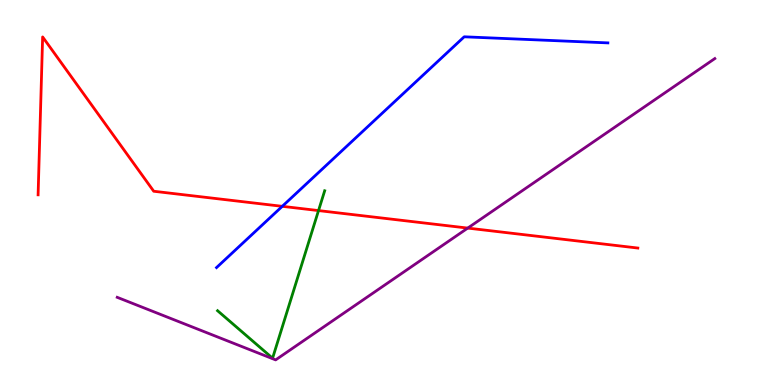[{'lines': ['blue', 'red'], 'intersections': [{'x': 3.64, 'y': 4.64}]}, {'lines': ['green', 'red'], 'intersections': [{'x': 4.11, 'y': 4.53}]}, {'lines': ['purple', 'red'], 'intersections': [{'x': 6.04, 'y': 4.08}]}, {'lines': ['blue', 'green'], 'intersections': []}, {'lines': ['blue', 'purple'], 'intersections': []}, {'lines': ['green', 'purple'], 'intersections': []}]